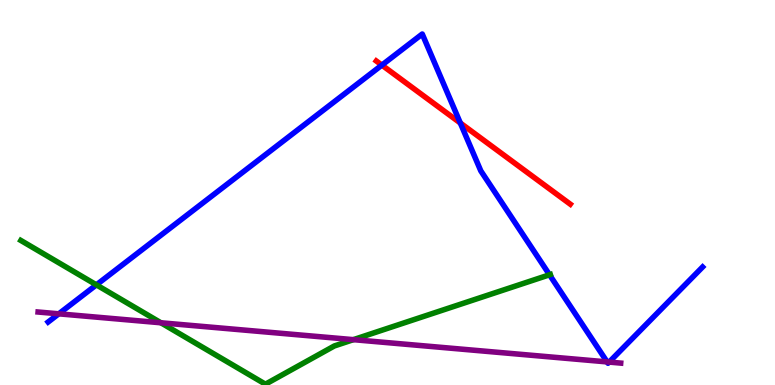[{'lines': ['blue', 'red'], 'intersections': [{'x': 4.93, 'y': 8.31}, {'x': 5.94, 'y': 6.8}]}, {'lines': ['green', 'red'], 'intersections': []}, {'lines': ['purple', 'red'], 'intersections': []}, {'lines': ['blue', 'green'], 'intersections': [{'x': 1.24, 'y': 2.6}, {'x': 7.09, 'y': 2.86}]}, {'lines': ['blue', 'purple'], 'intersections': [{'x': 0.758, 'y': 1.85}, {'x': 7.83, 'y': 0.6}, {'x': 7.86, 'y': 0.595}]}, {'lines': ['green', 'purple'], 'intersections': [{'x': 2.08, 'y': 1.62}, {'x': 4.56, 'y': 1.18}]}]